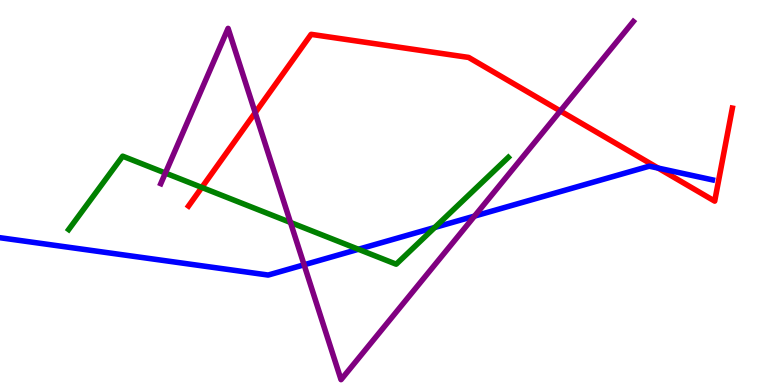[{'lines': ['blue', 'red'], 'intersections': [{'x': 8.49, 'y': 5.63}]}, {'lines': ['green', 'red'], 'intersections': [{'x': 2.6, 'y': 5.13}]}, {'lines': ['purple', 'red'], 'intersections': [{'x': 3.29, 'y': 7.07}, {'x': 7.23, 'y': 7.12}]}, {'lines': ['blue', 'green'], 'intersections': [{'x': 4.62, 'y': 3.53}, {'x': 5.61, 'y': 4.09}]}, {'lines': ['blue', 'purple'], 'intersections': [{'x': 3.92, 'y': 3.12}, {'x': 6.12, 'y': 4.39}]}, {'lines': ['green', 'purple'], 'intersections': [{'x': 2.13, 'y': 5.51}, {'x': 3.75, 'y': 4.22}]}]